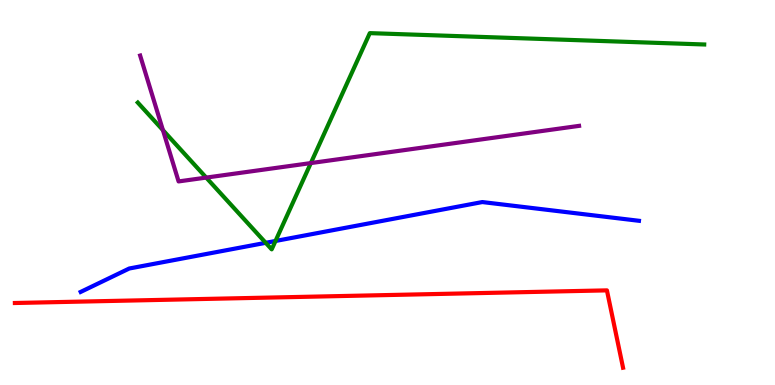[{'lines': ['blue', 'red'], 'intersections': []}, {'lines': ['green', 'red'], 'intersections': []}, {'lines': ['purple', 'red'], 'intersections': []}, {'lines': ['blue', 'green'], 'intersections': [{'x': 3.43, 'y': 3.69}, {'x': 3.55, 'y': 3.74}]}, {'lines': ['blue', 'purple'], 'intersections': []}, {'lines': ['green', 'purple'], 'intersections': [{'x': 2.1, 'y': 6.62}, {'x': 2.66, 'y': 5.39}, {'x': 4.01, 'y': 5.76}]}]